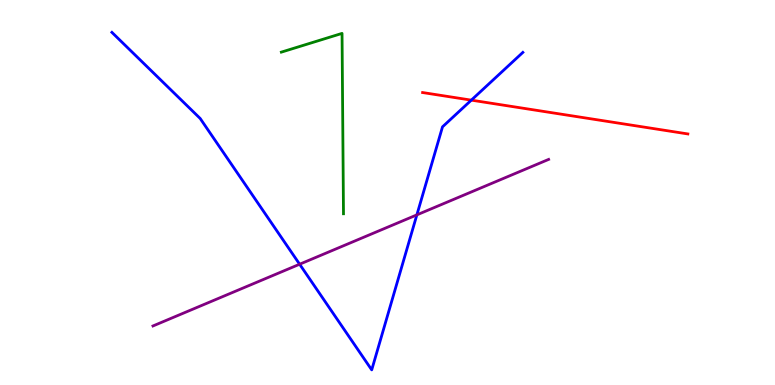[{'lines': ['blue', 'red'], 'intersections': [{'x': 6.08, 'y': 7.4}]}, {'lines': ['green', 'red'], 'intersections': []}, {'lines': ['purple', 'red'], 'intersections': []}, {'lines': ['blue', 'green'], 'intersections': []}, {'lines': ['blue', 'purple'], 'intersections': [{'x': 3.87, 'y': 3.14}, {'x': 5.38, 'y': 4.42}]}, {'lines': ['green', 'purple'], 'intersections': []}]